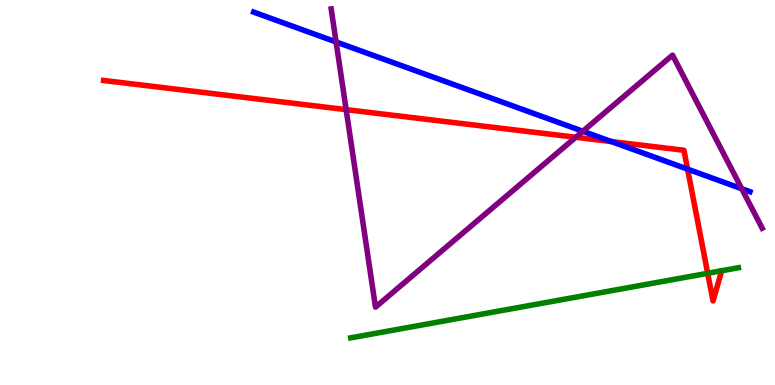[{'lines': ['blue', 'red'], 'intersections': [{'x': 7.89, 'y': 6.32}, {'x': 8.87, 'y': 5.61}]}, {'lines': ['green', 'red'], 'intersections': [{'x': 9.13, 'y': 2.9}]}, {'lines': ['purple', 'red'], 'intersections': [{'x': 4.47, 'y': 7.15}, {'x': 7.43, 'y': 6.43}]}, {'lines': ['blue', 'green'], 'intersections': []}, {'lines': ['blue', 'purple'], 'intersections': [{'x': 4.34, 'y': 8.91}, {'x': 7.52, 'y': 6.59}, {'x': 9.57, 'y': 5.1}]}, {'lines': ['green', 'purple'], 'intersections': []}]